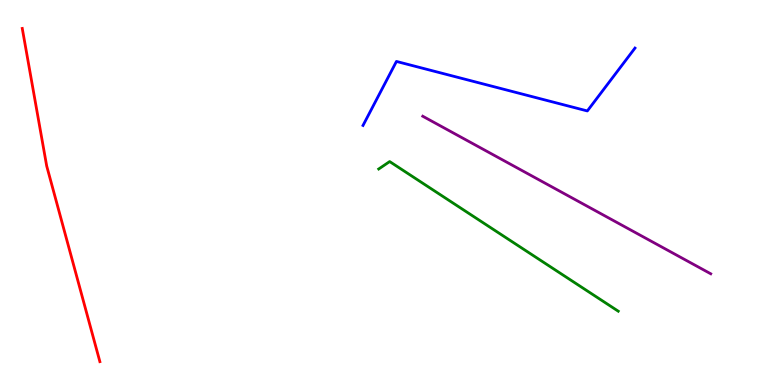[{'lines': ['blue', 'red'], 'intersections': []}, {'lines': ['green', 'red'], 'intersections': []}, {'lines': ['purple', 'red'], 'intersections': []}, {'lines': ['blue', 'green'], 'intersections': []}, {'lines': ['blue', 'purple'], 'intersections': []}, {'lines': ['green', 'purple'], 'intersections': []}]